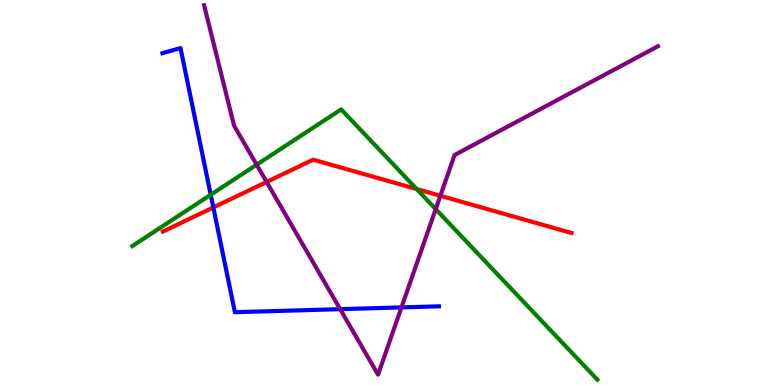[{'lines': ['blue', 'red'], 'intersections': [{'x': 2.75, 'y': 4.61}]}, {'lines': ['green', 'red'], 'intersections': [{'x': 5.38, 'y': 5.09}]}, {'lines': ['purple', 'red'], 'intersections': [{'x': 3.44, 'y': 5.27}, {'x': 5.68, 'y': 4.91}]}, {'lines': ['blue', 'green'], 'intersections': [{'x': 2.72, 'y': 4.94}]}, {'lines': ['blue', 'purple'], 'intersections': [{'x': 4.39, 'y': 1.97}, {'x': 5.18, 'y': 2.02}]}, {'lines': ['green', 'purple'], 'intersections': [{'x': 3.31, 'y': 5.72}, {'x': 5.62, 'y': 4.57}]}]